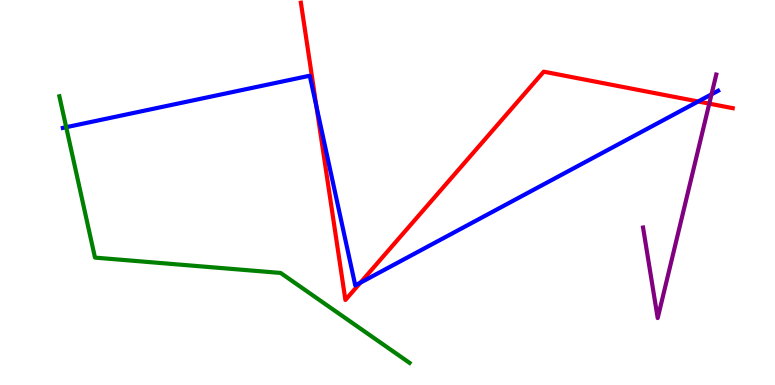[{'lines': ['blue', 'red'], 'intersections': [{'x': 4.08, 'y': 7.23}, {'x': 4.65, 'y': 2.66}, {'x': 9.01, 'y': 7.36}]}, {'lines': ['green', 'red'], 'intersections': []}, {'lines': ['purple', 'red'], 'intersections': [{'x': 9.15, 'y': 7.31}]}, {'lines': ['blue', 'green'], 'intersections': [{'x': 0.854, 'y': 6.7}]}, {'lines': ['blue', 'purple'], 'intersections': [{'x': 9.18, 'y': 7.55}]}, {'lines': ['green', 'purple'], 'intersections': []}]